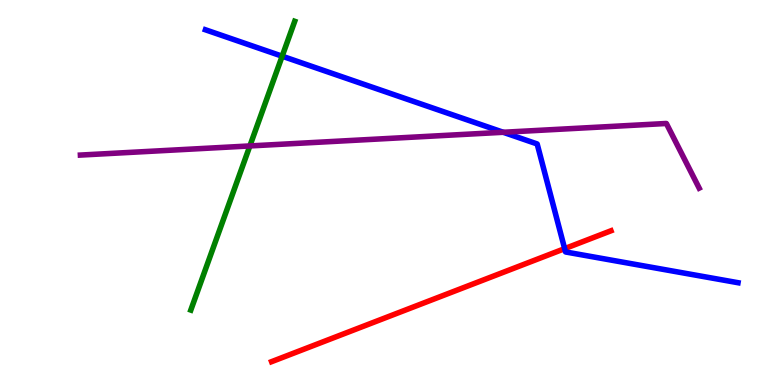[{'lines': ['blue', 'red'], 'intersections': [{'x': 7.29, 'y': 3.54}]}, {'lines': ['green', 'red'], 'intersections': []}, {'lines': ['purple', 'red'], 'intersections': []}, {'lines': ['blue', 'green'], 'intersections': [{'x': 3.64, 'y': 8.54}]}, {'lines': ['blue', 'purple'], 'intersections': [{'x': 6.49, 'y': 6.56}]}, {'lines': ['green', 'purple'], 'intersections': [{'x': 3.22, 'y': 6.21}]}]